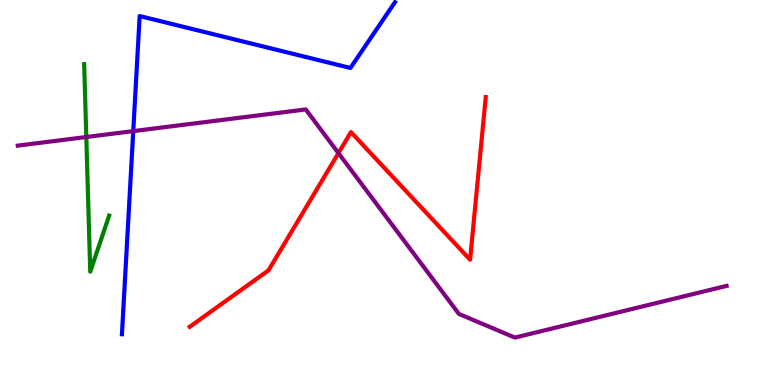[{'lines': ['blue', 'red'], 'intersections': []}, {'lines': ['green', 'red'], 'intersections': []}, {'lines': ['purple', 'red'], 'intersections': [{'x': 4.37, 'y': 6.02}]}, {'lines': ['blue', 'green'], 'intersections': []}, {'lines': ['blue', 'purple'], 'intersections': [{'x': 1.72, 'y': 6.59}]}, {'lines': ['green', 'purple'], 'intersections': [{'x': 1.11, 'y': 6.44}]}]